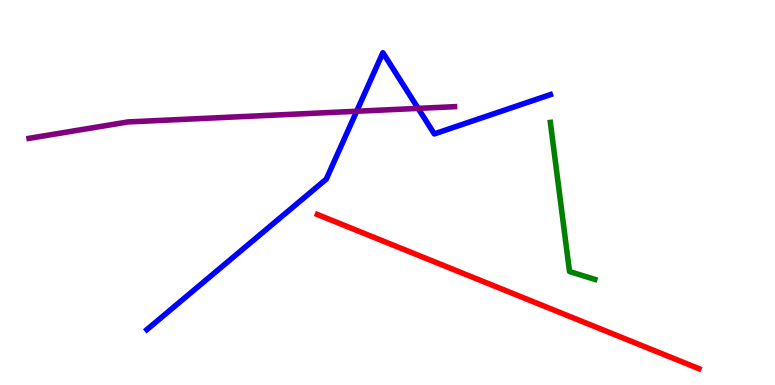[{'lines': ['blue', 'red'], 'intersections': []}, {'lines': ['green', 'red'], 'intersections': []}, {'lines': ['purple', 'red'], 'intersections': []}, {'lines': ['blue', 'green'], 'intersections': []}, {'lines': ['blue', 'purple'], 'intersections': [{'x': 4.6, 'y': 7.11}, {'x': 5.4, 'y': 7.18}]}, {'lines': ['green', 'purple'], 'intersections': []}]